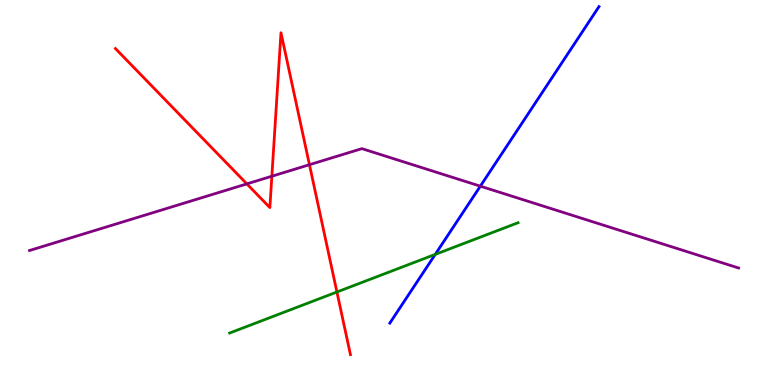[{'lines': ['blue', 'red'], 'intersections': []}, {'lines': ['green', 'red'], 'intersections': [{'x': 4.35, 'y': 2.42}]}, {'lines': ['purple', 'red'], 'intersections': [{'x': 3.19, 'y': 5.22}, {'x': 3.51, 'y': 5.42}, {'x': 3.99, 'y': 5.72}]}, {'lines': ['blue', 'green'], 'intersections': [{'x': 5.62, 'y': 3.39}]}, {'lines': ['blue', 'purple'], 'intersections': [{'x': 6.2, 'y': 5.16}]}, {'lines': ['green', 'purple'], 'intersections': []}]